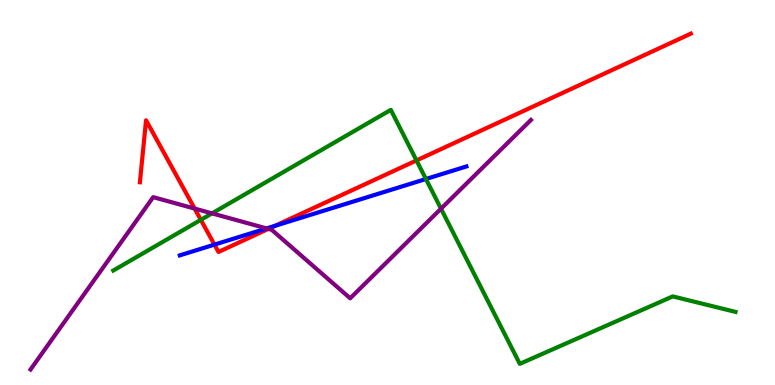[{'lines': ['blue', 'red'], 'intersections': [{'x': 2.77, 'y': 3.65}, {'x': 3.55, 'y': 4.13}]}, {'lines': ['green', 'red'], 'intersections': [{'x': 2.59, 'y': 4.29}, {'x': 5.37, 'y': 5.83}]}, {'lines': ['purple', 'red'], 'intersections': [{'x': 2.51, 'y': 4.58}, {'x': 3.46, 'y': 4.05}]}, {'lines': ['blue', 'green'], 'intersections': [{'x': 5.5, 'y': 5.35}]}, {'lines': ['blue', 'purple'], 'intersections': [{'x': 3.44, 'y': 4.07}]}, {'lines': ['green', 'purple'], 'intersections': [{'x': 2.74, 'y': 4.46}, {'x': 5.69, 'y': 4.58}]}]